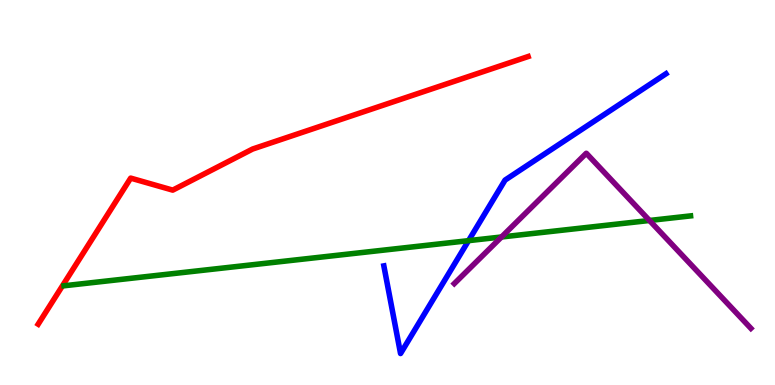[{'lines': ['blue', 'red'], 'intersections': []}, {'lines': ['green', 'red'], 'intersections': []}, {'lines': ['purple', 'red'], 'intersections': []}, {'lines': ['blue', 'green'], 'intersections': [{'x': 6.05, 'y': 3.75}]}, {'lines': ['blue', 'purple'], 'intersections': []}, {'lines': ['green', 'purple'], 'intersections': [{'x': 6.47, 'y': 3.84}, {'x': 8.38, 'y': 4.27}]}]